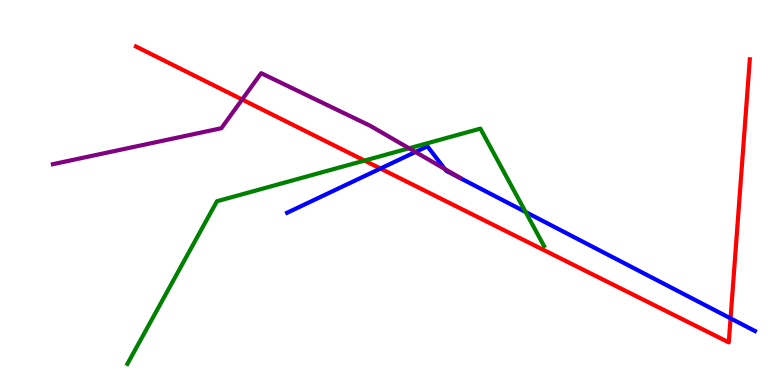[{'lines': ['blue', 'red'], 'intersections': [{'x': 4.91, 'y': 5.62}, {'x': 9.43, 'y': 1.73}]}, {'lines': ['green', 'red'], 'intersections': [{'x': 4.7, 'y': 5.83}]}, {'lines': ['purple', 'red'], 'intersections': [{'x': 3.12, 'y': 7.42}]}, {'lines': ['blue', 'green'], 'intersections': [{'x': 6.78, 'y': 4.49}]}, {'lines': ['blue', 'purple'], 'intersections': [{'x': 5.36, 'y': 6.05}, {'x': 5.74, 'y': 5.61}]}, {'lines': ['green', 'purple'], 'intersections': [{'x': 5.28, 'y': 6.15}]}]